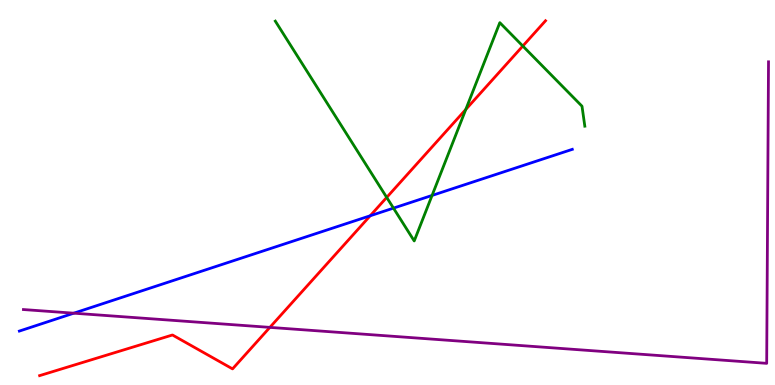[{'lines': ['blue', 'red'], 'intersections': [{'x': 4.78, 'y': 4.4}]}, {'lines': ['green', 'red'], 'intersections': [{'x': 4.99, 'y': 4.87}, {'x': 6.01, 'y': 7.16}, {'x': 6.75, 'y': 8.8}]}, {'lines': ['purple', 'red'], 'intersections': [{'x': 3.48, 'y': 1.5}]}, {'lines': ['blue', 'green'], 'intersections': [{'x': 5.08, 'y': 4.59}, {'x': 5.58, 'y': 4.92}]}, {'lines': ['blue', 'purple'], 'intersections': [{'x': 0.952, 'y': 1.87}]}, {'lines': ['green', 'purple'], 'intersections': []}]